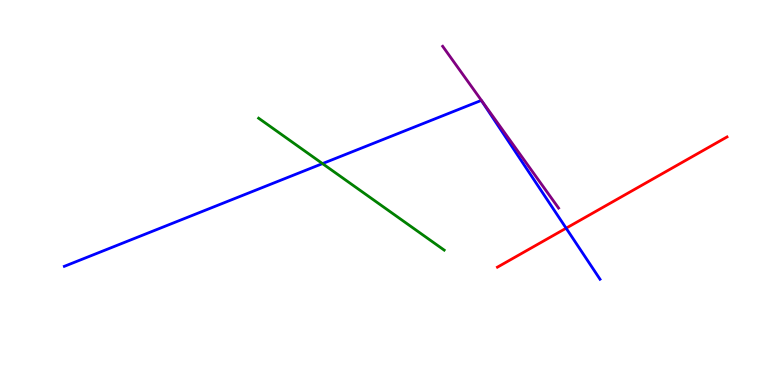[{'lines': ['blue', 'red'], 'intersections': [{'x': 7.3, 'y': 4.07}]}, {'lines': ['green', 'red'], 'intersections': []}, {'lines': ['purple', 'red'], 'intersections': []}, {'lines': ['blue', 'green'], 'intersections': [{'x': 4.16, 'y': 5.75}]}, {'lines': ['blue', 'purple'], 'intersections': []}, {'lines': ['green', 'purple'], 'intersections': []}]